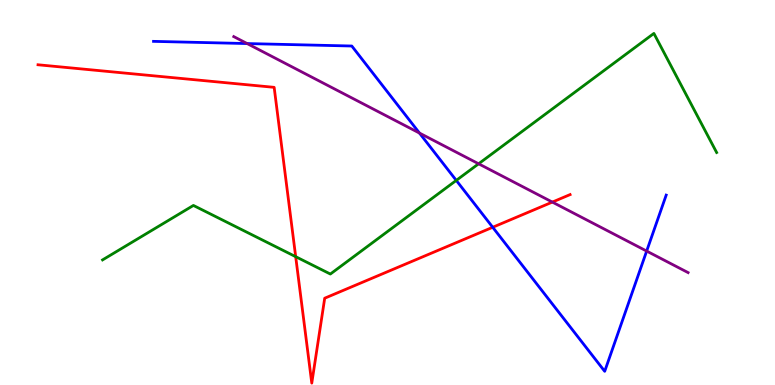[{'lines': ['blue', 'red'], 'intersections': [{'x': 6.36, 'y': 4.1}]}, {'lines': ['green', 'red'], 'intersections': [{'x': 3.82, 'y': 3.33}]}, {'lines': ['purple', 'red'], 'intersections': [{'x': 7.13, 'y': 4.75}]}, {'lines': ['blue', 'green'], 'intersections': [{'x': 5.89, 'y': 5.31}]}, {'lines': ['blue', 'purple'], 'intersections': [{'x': 3.19, 'y': 8.87}, {'x': 5.41, 'y': 6.54}, {'x': 8.34, 'y': 3.48}]}, {'lines': ['green', 'purple'], 'intersections': [{'x': 6.18, 'y': 5.75}]}]